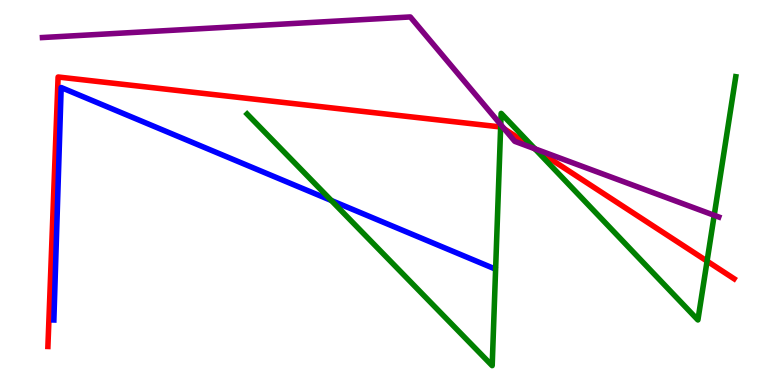[{'lines': ['blue', 'red'], 'intersections': []}, {'lines': ['green', 'red'], 'intersections': [{'x': 6.46, 'y': 6.7}, {'x': 6.9, 'y': 6.13}, {'x': 9.12, 'y': 3.22}]}, {'lines': ['purple', 'red'], 'intersections': [{'x': 6.51, 'y': 6.65}, {'x': 6.9, 'y': 6.14}]}, {'lines': ['blue', 'green'], 'intersections': [{'x': 4.28, 'y': 4.79}]}, {'lines': ['blue', 'purple'], 'intersections': []}, {'lines': ['green', 'purple'], 'intersections': [{'x': 6.46, 'y': 6.76}, {'x': 6.9, 'y': 6.14}, {'x': 9.22, 'y': 4.41}]}]